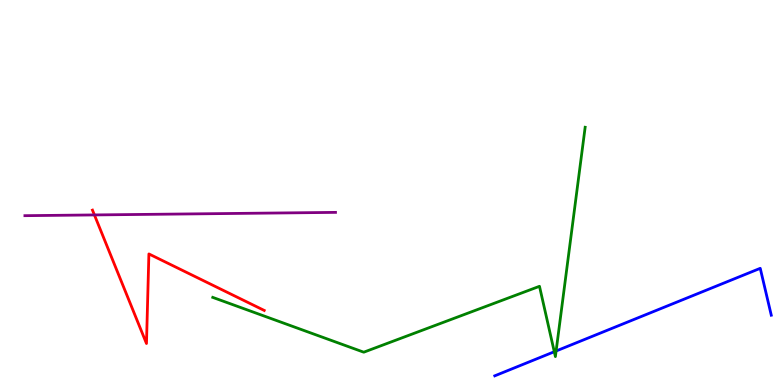[{'lines': ['blue', 'red'], 'intersections': []}, {'lines': ['green', 'red'], 'intersections': []}, {'lines': ['purple', 'red'], 'intersections': [{'x': 1.22, 'y': 4.42}]}, {'lines': ['blue', 'green'], 'intersections': [{'x': 7.15, 'y': 0.864}, {'x': 7.18, 'y': 0.883}]}, {'lines': ['blue', 'purple'], 'intersections': []}, {'lines': ['green', 'purple'], 'intersections': []}]